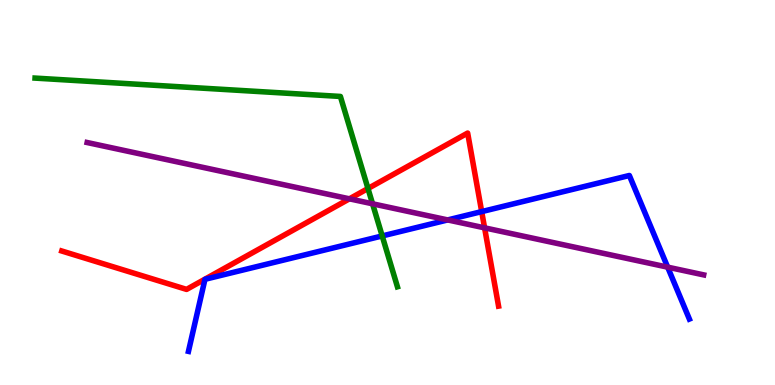[{'lines': ['blue', 'red'], 'intersections': [{'x': 6.22, 'y': 4.5}]}, {'lines': ['green', 'red'], 'intersections': [{'x': 4.75, 'y': 5.1}]}, {'lines': ['purple', 'red'], 'intersections': [{'x': 4.51, 'y': 4.84}, {'x': 6.25, 'y': 4.08}]}, {'lines': ['blue', 'green'], 'intersections': [{'x': 4.93, 'y': 3.87}]}, {'lines': ['blue', 'purple'], 'intersections': [{'x': 5.78, 'y': 4.29}, {'x': 8.62, 'y': 3.06}]}, {'lines': ['green', 'purple'], 'intersections': [{'x': 4.81, 'y': 4.71}]}]